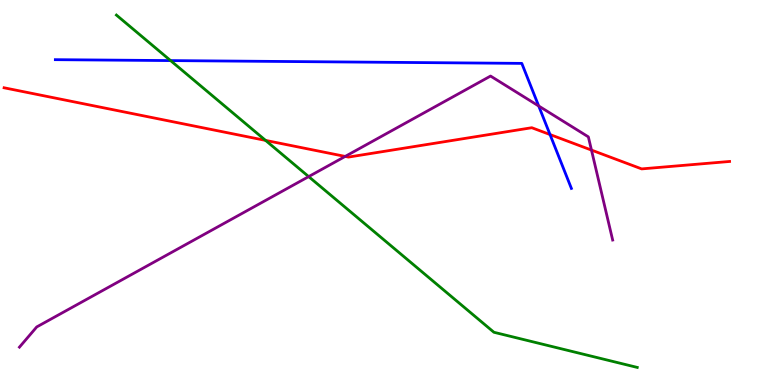[{'lines': ['blue', 'red'], 'intersections': [{'x': 7.1, 'y': 6.51}]}, {'lines': ['green', 'red'], 'intersections': [{'x': 3.43, 'y': 6.35}]}, {'lines': ['purple', 'red'], 'intersections': [{'x': 4.45, 'y': 5.94}, {'x': 7.63, 'y': 6.1}]}, {'lines': ['blue', 'green'], 'intersections': [{'x': 2.2, 'y': 8.43}]}, {'lines': ['blue', 'purple'], 'intersections': [{'x': 6.95, 'y': 7.25}]}, {'lines': ['green', 'purple'], 'intersections': [{'x': 3.98, 'y': 5.41}]}]